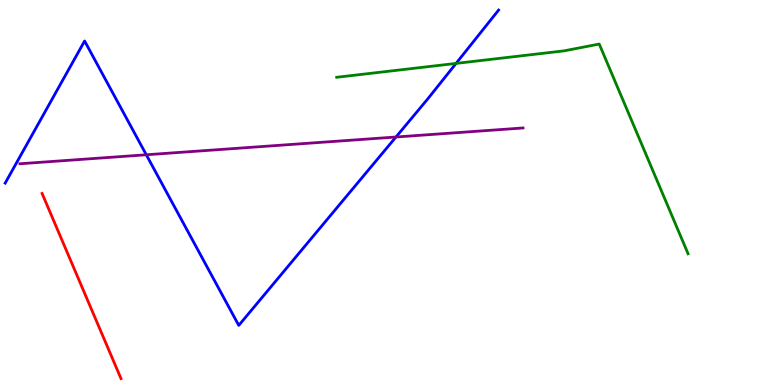[{'lines': ['blue', 'red'], 'intersections': []}, {'lines': ['green', 'red'], 'intersections': []}, {'lines': ['purple', 'red'], 'intersections': []}, {'lines': ['blue', 'green'], 'intersections': [{'x': 5.88, 'y': 8.35}]}, {'lines': ['blue', 'purple'], 'intersections': [{'x': 1.89, 'y': 5.98}, {'x': 5.11, 'y': 6.44}]}, {'lines': ['green', 'purple'], 'intersections': []}]